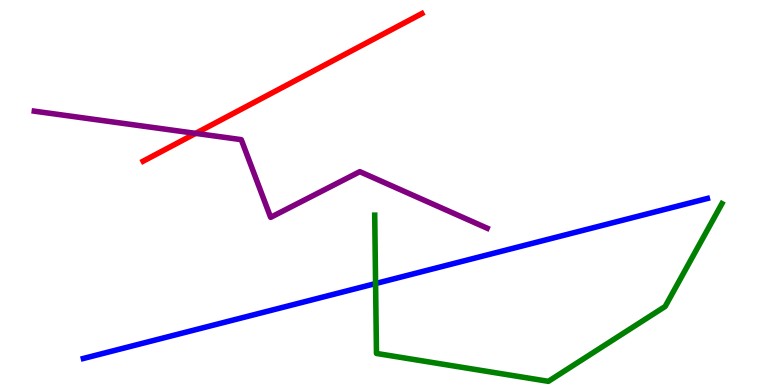[{'lines': ['blue', 'red'], 'intersections': []}, {'lines': ['green', 'red'], 'intersections': []}, {'lines': ['purple', 'red'], 'intersections': [{'x': 2.52, 'y': 6.54}]}, {'lines': ['blue', 'green'], 'intersections': [{'x': 4.85, 'y': 2.63}]}, {'lines': ['blue', 'purple'], 'intersections': []}, {'lines': ['green', 'purple'], 'intersections': []}]